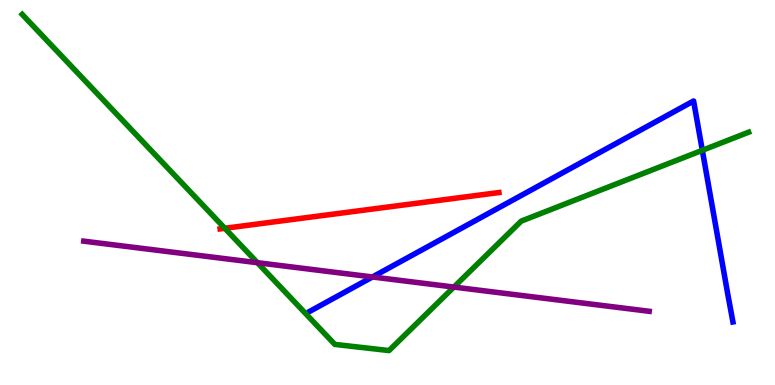[{'lines': ['blue', 'red'], 'intersections': []}, {'lines': ['green', 'red'], 'intersections': [{'x': 2.9, 'y': 4.07}]}, {'lines': ['purple', 'red'], 'intersections': []}, {'lines': ['blue', 'green'], 'intersections': [{'x': 9.06, 'y': 6.1}]}, {'lines': ['blue', 'purple'], 'intersections': [{'x': 4.81, 'y': 2.81}]}, {'lines': ['green', 'purple'], 'intersections': [{'x': 3.32, 'y': 3.18}, {'x': 5.86, 'y': 2.54}]}]